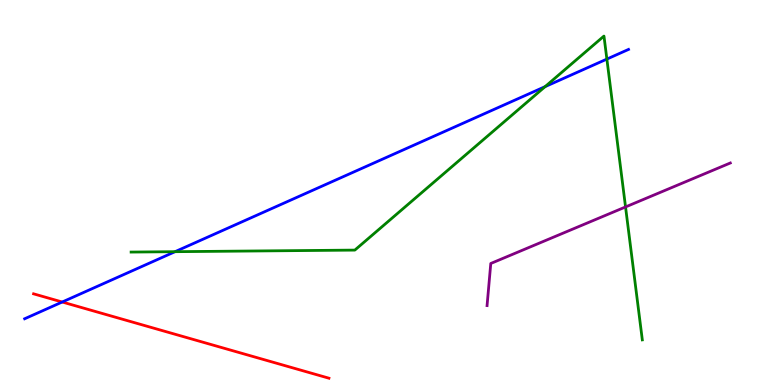[{'lines': ['blue', 'red'], 'intersections': [{'x': 0.803, 'y': 2.16}]}, {'lines': ['green', 'red'], 'intersections': []}, {'lines': ['purple', 'red'], 'intersections': []}, {'lines': ['blue', 'green'], 'intersections': [{'x': 2.26, 'y': 3.46}, {'x': 7.03, 'y': 7.75}, {'x': 7.83, 'y': 8.47}]}, {'lines': ['blue', 'purple'], 'intersections': []}, {'lines': ['green', 'purple'], 'intersections': [{'x': 8.07, 'y': 4.62}]}]